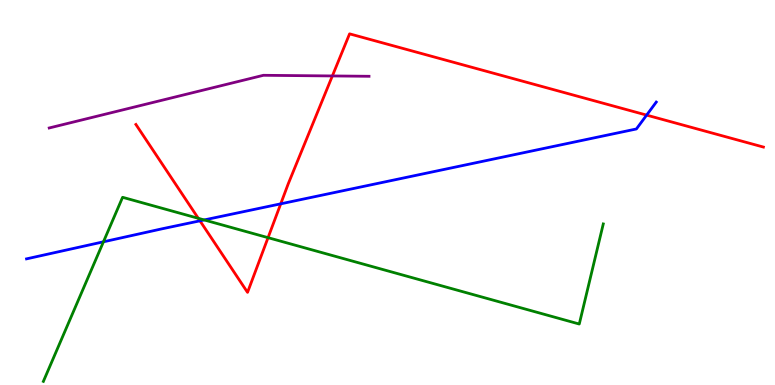[{'lines': ['blue', 'red'], 'intersections': [{'x': 2.58, 'y': 4.26}, {'x': 3.62, 'y': 4.71}, {'x': 8.34, 'y': 7.01}]}, {'lines': ['green', 'red'], 'intersections': [{'x': 2.56, 'y': 4.33}, {'x': 3.46, 'y': 3.83}]}, {'lines': ['purple', 'red'], 'intersections': [{'x': 4.29, 'y': 8.03}]}, {'lines': ['blue', 'green'], 'intersections': [{'x': 1.33, 'y': 3.72}, {'x': 2.63, 'y': 4.29}]}, {'lines': ['blue', 'purple'], 'intersections': []}, {'lines': ['green', 'purple'], 'intersections': []}]